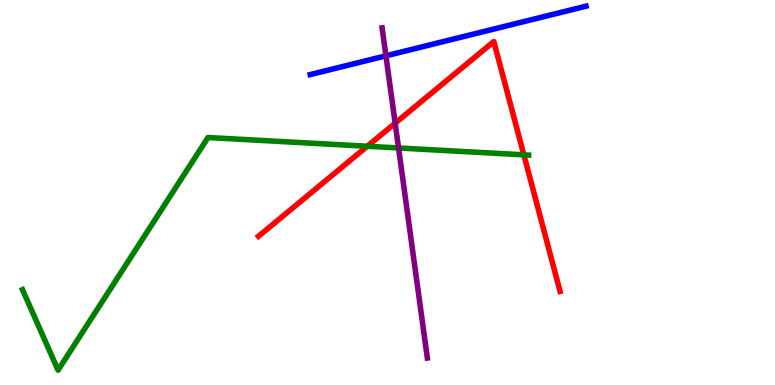[{'lines': ['blue', 'red'], 'intersections': []}, {'lines': ['green', 'red'], 'intersections': [{'x': 4.74, 'y': 6.2}, {'x': 6.76, 'y': 5.98}]}, {'lines': ['purple', 'red'], 'intersections': [{'x': 5.1, 'y': 6.8}]}, {'lines': ['blue', 'green'], 'intersections': []}, {'lines': ['blue', 'purple'], 'intersections': [{'x': 4.98, 'y': 8.55}]}, {'lines': ['green', 'purple'], 'intersections': [{'x': 5.14, 'y': 6.16}]}]